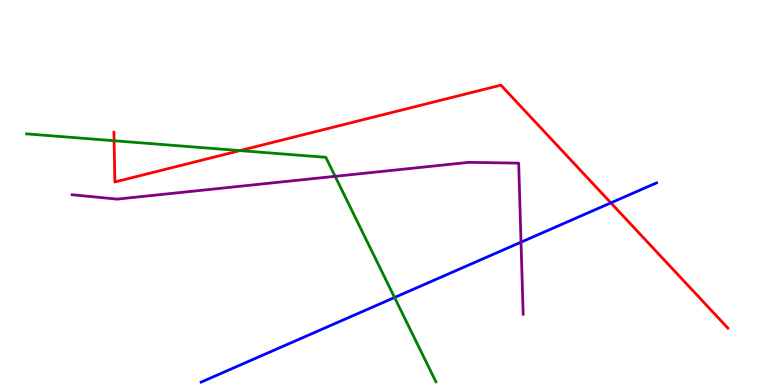[{'lines': ['blue', 'red'], 'intersections': [{'x': 7.88, 'y': 4.73}]}, {'lines': ['green', 'red'], 'intersections': [{'x': 1.47, 'y': 6.34}, {'x': 3.1, 'y': 6.09}]}, {'lines': ['purple', 'red'], 'intersections': []}, {'lines': ['blue', 'green'], 'intersections': [{'x': 5.09, 'y': 2.27}]}, {'lines': ['blue', 'purple'], 'intersections': [{'x': 6.72, 'y': 3.71}]}, {'lines': ['green', 'purple'], 'intersections': [{'x': 4.32, 'y': 5.42}]}]